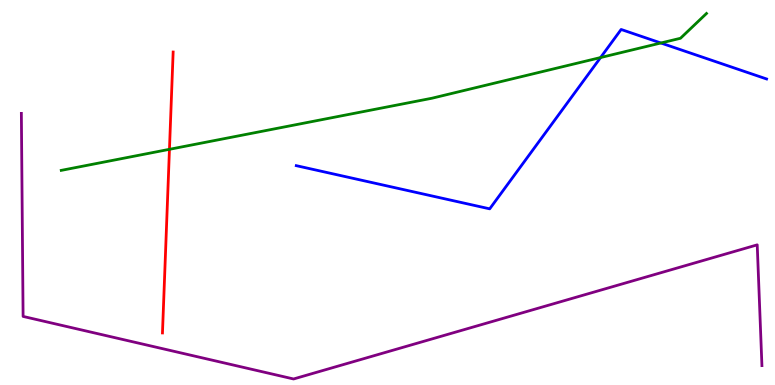[{'lines': ['blue', 'red'], 'intersections': []}, {'lines': ['green', 'red'], 'intersections': [{'x': 2.19, 'y': 6.12}]}, {'lines': ['purple', 'red'], 'intersections': []}, {'lines': ['blue', 'green'], 'intersections': [{'x': 7.75, 'y': 8.51}, {'x': 8.53, 'y': 8.88}]}, {'lines': ['blue', 'purple'], 'intersections': []}, {'lines': ['green', 'purple'], 'intersections': []}]